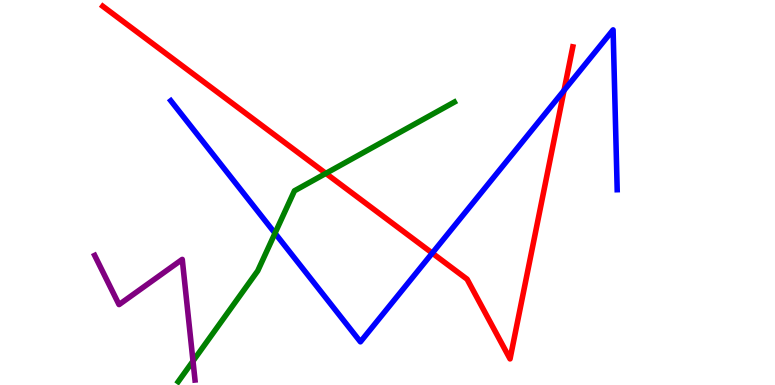[{'lines': ['blue', 'red'], 'intersections': [{'x': 5.58, 'y': 3.43}, {'x': 7.28, 'y': 7.65}]}, {'lines': ['green', 'red'], 'intersections': [{'x': 4.2, 'y': 5.5}]}, {'lines': ['purple', 'red'], 'intersections': []}, {'lines': ['blue', 'green'], 'intersections': [{'x': 3.55, 'y': 3.94}]}, {'lines': ['blue', 'purple'], 'intersections': []}, {'lines': ['green', 'purple'], 'intersections': [{'x': 2.49, 'y': 0.622}]}]